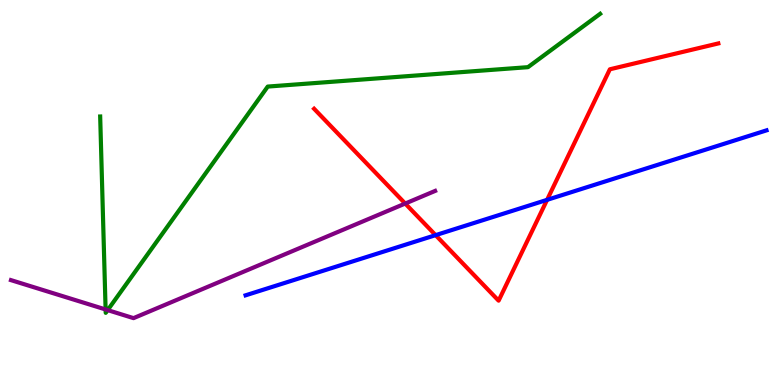[{'lines': ['blue', 'red'], 'intersections': [{'x': 5.62, 'y': 3.89}, {'x': 7.06, 'y': 4.81}]}, {'lines': ['green', 'red'], 'intersections': []}, {'lines': ['purple', 'red'], 'intersections': [{'x': 5.23, 'y': 4.71}]}, {'lines': ['blue', 'green'], 'intersections': []}, {'lines': ['blue', 'purple'], 'intersections': []}, {'lines': ['green', 'purple'], 'intersections': [{'x': 1.36, 'y': 1.96}, {'x': 1.39, 'y': 1.95}]}]